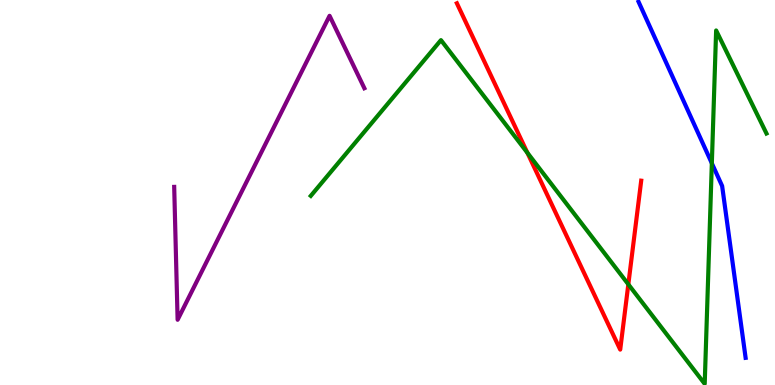[{'lines': ['blue', 'red'], 'intersections': []}, {'lines': ['green', 'red'], 'intersections': [{'x': 6.8, 'y': 6.03}, {'x': 8.11, 'y': 2.61}]}, {'lines': ['purple', 'red'], 'intersections': []}, {'lines': ['blue', 'green'], 'intersections': [{'x': 9.18, 'y': 5.76}]}, {'lines': ['blue', 'purple'], 'intersections': []}, {'lines': ['green', 'purple'], 'intersections': []}]